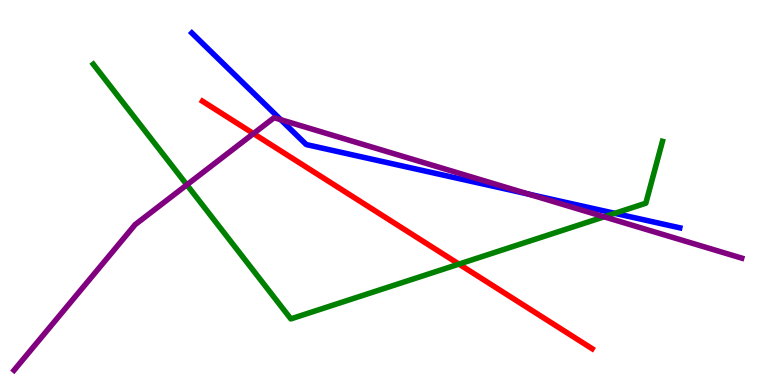[{'lines': ['blue', 'red'], 'intersections': []}, {'lines': ['green', 'red'], 'intersections': [{'x': 5.92, 'y': 3.14}]}, {'lines': ['purple', 'red'], 'intersections': [{'x': 3.27, 'y': 6.53}]}, {'lines': ['blue', 'green'], 'intersections': [{'x': 7.93, 'y': 4.46}]}, {'lines': ['blue', 'purple'], 'intersections': [{'x': 3.62, 'y': 6.89}, {'x': 6.82, 'y': 4.96}]}, {'lines': ['green', 'purple'], 'intersections': [{'x': 2.41, 'y': 5.2}, {'x': 7.8, 'y': 4.37}]}]